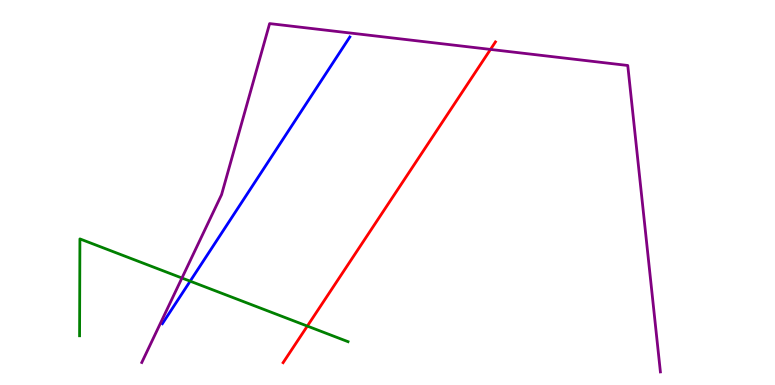[{'lines': ['blue', 'red'], 'intersections': []}, {'lines': ['green', 'red'], 'intersections': [{'x': 3.97, 'y': 1.53}]}, {'lines': ['purple', 'red'], 'intersections': [{'x': 6.33, 'y': 8.72}]}, {'lines': ['blue', 'green'], 'intersections': [{'x': 2.45, 'y': 2.7}]}, {'lines': ['blue', 'purple'], 'intersections': []}, {'lines': ['green', 'purple'], 'intersections': [{'x': 2.35, 'y': 2.78}]}]